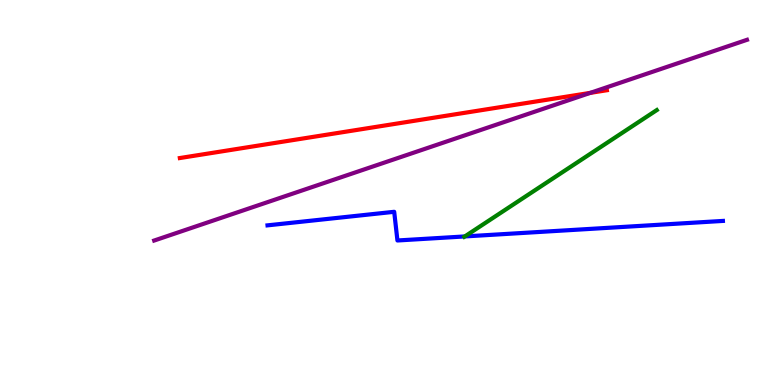[{'lines': ['blue', 'red'], 'intersections': []}, {'lines': ['green', 'red'], 'intersections': []}, {'lines': ['purple', 'red'], 'intersections': [{'x': 7.62, 'y': 7.59}]}, {'lines': ['blue', 'green'], 'intersections': [{'x': 6.0, 'y': 3.86}]}, {'lines': ['blue', 'purple'], 'intersections': []}, {'lines': ['green', 'purple'], 'intersections': []}]